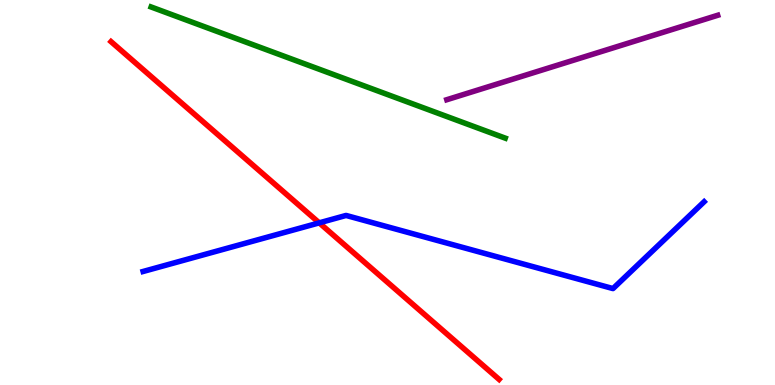[{'lines': ['blue', 'red'], 'intersections': [{'x': 4.12, 'y': 4.21}]}, {'lines': ['green', 'red'], 'intersections': []}, {'lines': ['purple', 'red'], 'intersections': []}, {'lines': ['blue', 'green'], 'intersections': []}, {'lines': ['blue', 'purple'], 'intersections': []}, {'lines': ['green', 'purple'], 'intersections': []}]